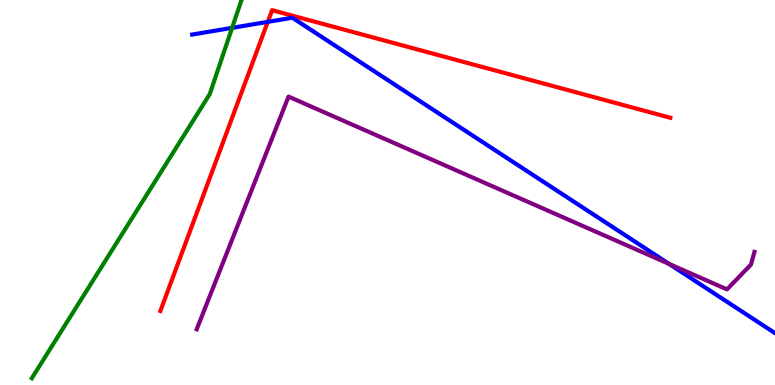[{'lines': ['blue', 'red'], 'intersections': [{'x': 3.46, 'y': 9.43}]}, {'lines': ['green', 'red'], 'intersections': []}, {'lines': ['purple', 'red'], 'intersections': []}, {'lines': ['blue', 'green'], 'intersections': [{'x': 2.99, 'y': 9.28}]}, {'lines': ['blue', 'purple'], 'intersections': [{'x': 8.63, 'y': 3.14}]}, {'lines': ['green', 'purple'], 'intersections': []}]